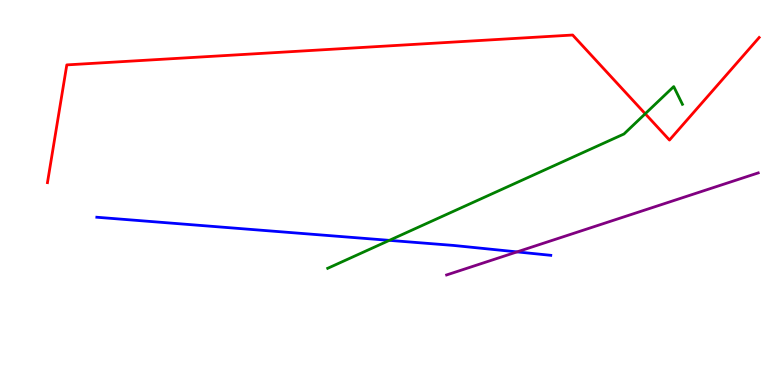[{'lines': ['blue', 'red'], 'intersections': []}, {'lines': ['green', 'red'], 'intersections': [{'x': 8.33, 'y': 7.05}]}, {'lines': ['purple', 'red'], 'intersections': []}, {'lines': ['blue', 'green'], 'intersections': [{'x': 5.02, 'y': 3.76}]}, {'lines': ['blue', 'purple'], 'intersections': [{'x': 6.67, 'y': 3.46}]}, {'lines': ['green', 'purple'], 'intersections': []}]